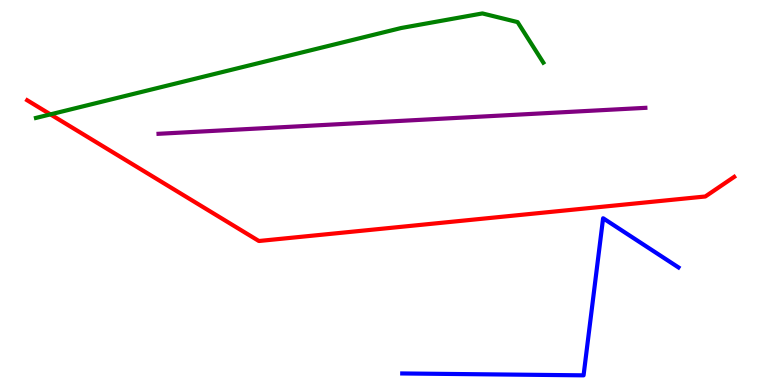[{'lines': ['blue', 'red'], 'intersections': []}, {'lines': ['green', 'red'], 'intersections': [{'x': 0.651, 'y': 7.03}]}, {'lines': ['purple', 'red'], 'intersections': []}, {'lines': ['blue', 'green'], 'intersections': []}, {'lines': ['blue', 'purple'], 'intersections': []}, {'lines': ['green', 'purple'], 'intersections': []}]